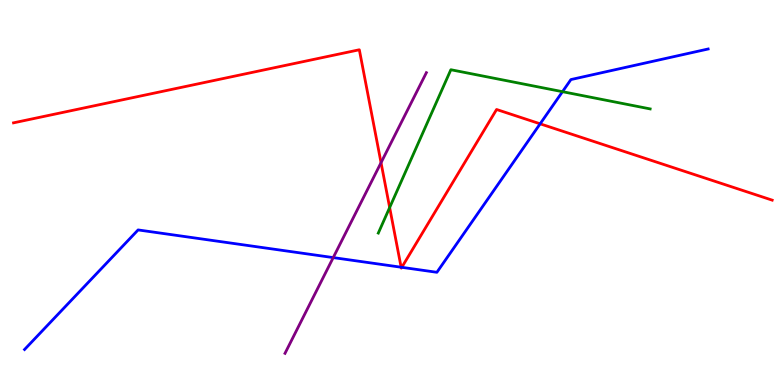[{'lines': ['blue', 'red'], 'intersections': [{'x': 5.18, 'y': 3.06}, {'x': 5.18, 'y': 3.06}, {'x': 6.97, 'y': 6.78}]}, {'lines': ['green', 'red'], 'intersections': [{'x': 5.03, 'y': 4.61}]}, {'lines': ['purple', 'red'], 'intersections': [{'x': 4.92, 'y': 5.77}]}, {'lines': ['blue', 'green'], 'intersections': [{'x': 7.26, 'y': 7.62}]}, {'lines': ['blue', 'purple'], 'intersections': [{'x': 4.3, 'y': 3.31}]}, {'lines': ['green', 'purple'], 'intersections': []}]